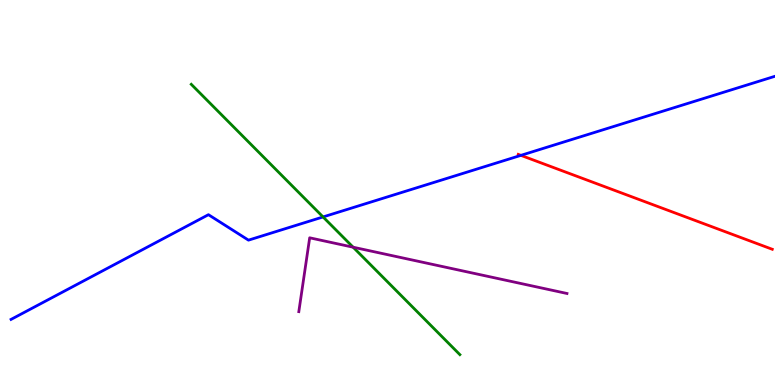[{'lines': ['blue', 'red'], 'intersections': [{'x': 6.72, 'y': 5.96}]}, {'lines': ['green', 'red'], 'intersections': []}, {'lines': ['purple', 'red'], 'intersections': []}, {'lines': ['blue', 'green'], 'intersections': [{'x': 4.17, 'y': 4.37}]}, {'lines': ['blue', 'purple'], 'intersections': []}, {'lines': ['green', 'purple'], 'intersections': [{'x': 4.56, 'y': 3.58}]}]